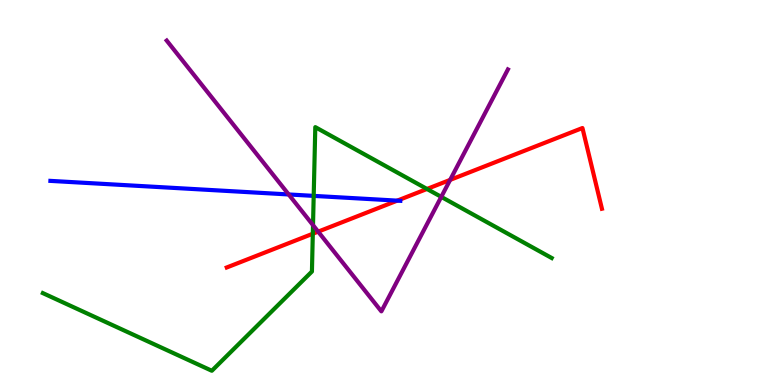[{'lines': ['blue', 'red'], 'intersections': [{'x': 5.13, 'y': 4.79}]}, {'lines': ['green', 'red'], 'intersections': [{'x': 4.04, 'y': 3.93}, {'x': 5.51, 'y': 5.09}]}, {'lines': ['purple', 'red'], 'intersections': [{'x': 4.11, 'y': 3.98}, {'x': 5.81, 'y': 5.33}]}, {'lines': ['blue', 'green'], 'intersections': [{'x': 4.05, 'y': 4.91}]}, {'lines': ['blue', 'purple'], 'intersections': [{'x': 3.73, 'y': 4.95}]}, {'lines': ['green', 'purple'], 'intersections': [{'x': 4.04, 'y': 4.15}, {'x': 5.69, 'y': 4.89}]}]